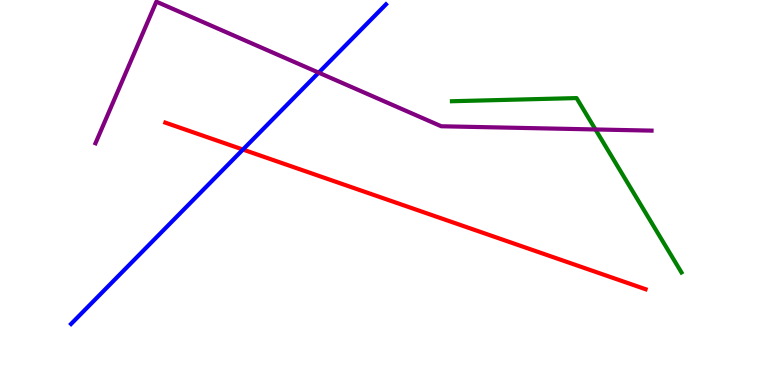[{'lines': ['blue', 'red'], 'intersections': [{'x': 3.13, 'y': 6.12}]}, {'lines': ['green', 'red'], 'intersections': []}, {'lines': ['purple', 'red'], 'intersections': []}, {'lines': ['blue', 'green'], 'intersections': []}, {'lines': ['blue', 'purple'], 'intersections': [{'x': 4.11, 'y': 8.11}]}, {'lines': ['green', 'purple'], 'intersections': [{'x': 7.68, 'y': 6.64}]}]